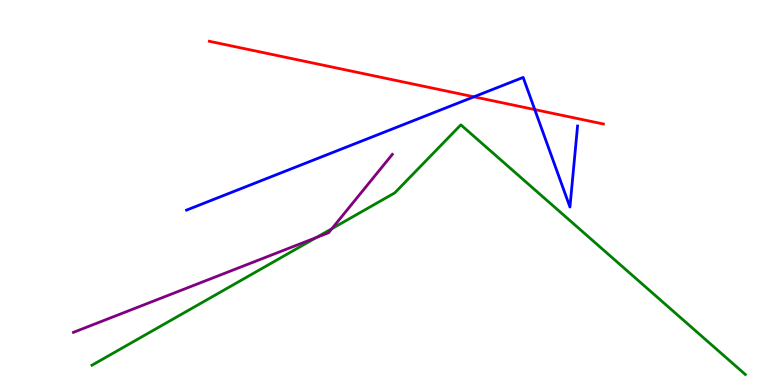[{'lines': ['blue', 'red'], 'intersections': [{'x': 6.12, 'y': 7.49}, {'x': 6.9, 'y': 7.15}]}, {'lines': ['green', 'red'], 'intersections': []}, {'lines': ['purple', 'red'], 'intersections': []}, {'lines': ['blue', 'green'], 'intersections': []}, {'lines': ['blue', 'purple'], 'intersections': []}, {'lines': ['green', 'purple'], 'intersections': [{'x': 4.08, 'y': 3.83}, {'x': 4.28, 'y': 4.06}]}]